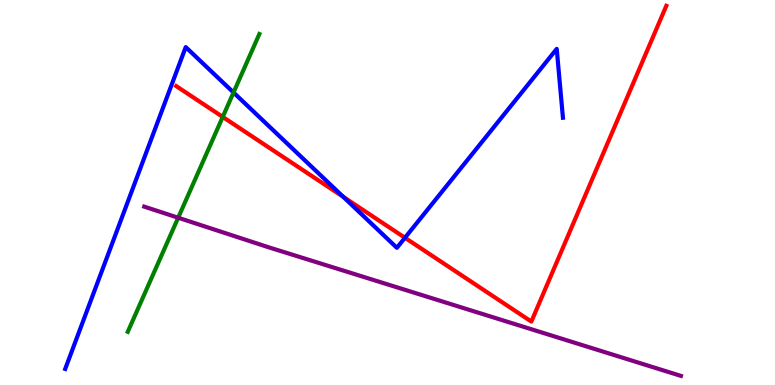[{'lines': ['blue', 'red'], 'intersections': [{'x': 4.43, 'y': 4.89}, {'x': 5.23, 'y': 3.82}]}, {'lines': ['green', 'red'], 'intersections': [{'x': 2.87, 'y': 6.96}]}, {'lines': ['purple', 'red'], 'intersections': []}, {'lines': ['blue', 'green'], 'intersections': [{'x': 3.01, 'y': 7.6}]}, {'lines': ['blue', 'purple'], 'intersections': []}, {'lines': ['green', 'purple'], 'intersections': [{'x': 2.3, 'y': 4.34}]}]